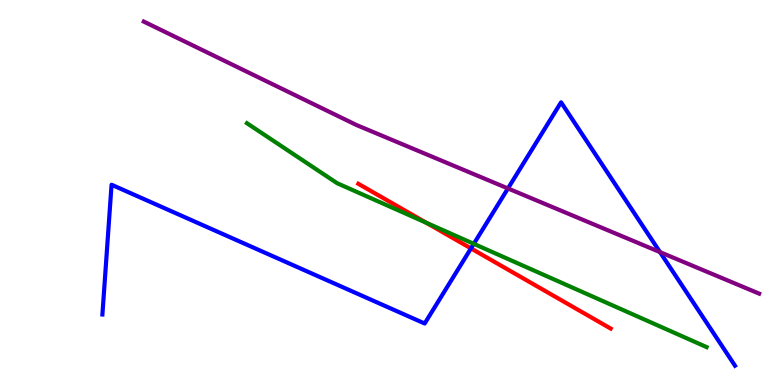[{'lines': ['blue', 'red'], 'intersections': [{'x': 6.08, 'y': 3.55}]}, {'lines': ['green', 'red'], 'intersections': [{'x': 5.5, 'y': 4.22}]}, {'lines': ['purple', 'red'], 'intersections': []}, {'lines': ['blue', 'green'], 'intersections': [{'x': 6.11, 'y': 3.67}]}, {'lines': ['blue', 'purple'], 'intersections': [{'x': 6.55, 'y': 5.11}, {'x': 8.52, 'y': 3.45}]}, {'lines': ['green', 'purple'], 'intersections': []}]